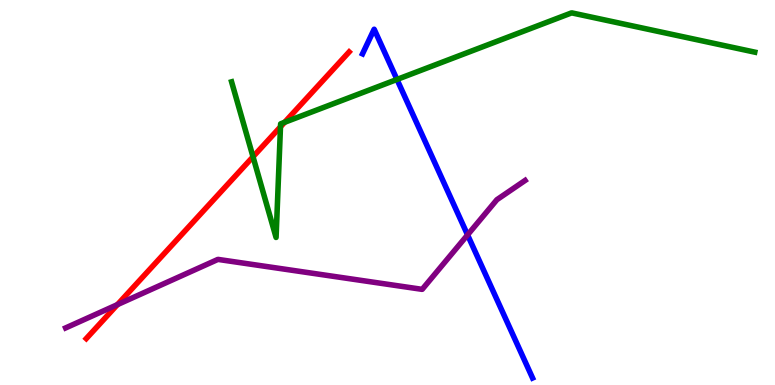[{'lines': ['blue', 'red'], 'intersections': []}, {'lines': ['green', 'red'], 'intersections': [{'x': 3.26, 'y': 5.93}, {'x': 3.62, 'y': 6.71}, {'x': 3.67, 'y': 6.82}]}, {'lines': ['purple', 'red'], 'intersections': [{'x': 1.52, 'y': 2.09}]}, {'lines': ['blue', 'green'], 'intersections': [{'x': 5.12, 'y': 7.94}]}, {'lines': ['blue', 'purple'], 'intersections': [{'x': 6.03, 'y': 3.9}]}, {'lines': ['green', 'purple'], 'intersections': []}]